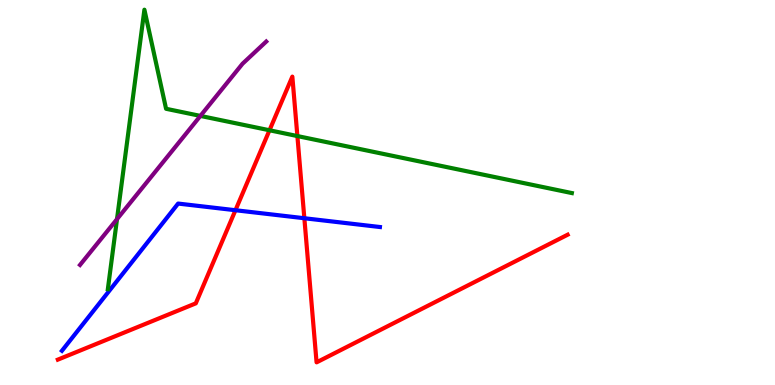[{'lines': ['blue', 'red'], 'intersections': [{'x': 3.04, 'y': 4.54}, {'x': 3.93, 'y': 4.33}]}, {'lines': ['green', 'red'], 'intersections': [{'x': 3.48, 'y': 6.62}, {'x': 3.84, 'y': 6.47}]}, {'lines': ['purple', 'red'], 'intersections': []}, {'lines': ['blue', 'green'], 'intersections': []}, {'lines': ['blue', 'purple'], 'intersections': []}, {'lines': ['green', 'purple'], 'intersections': [{'x': 1.51, 'y': 4.31}, {'x': 2.59, 'y': 6.99}]}]